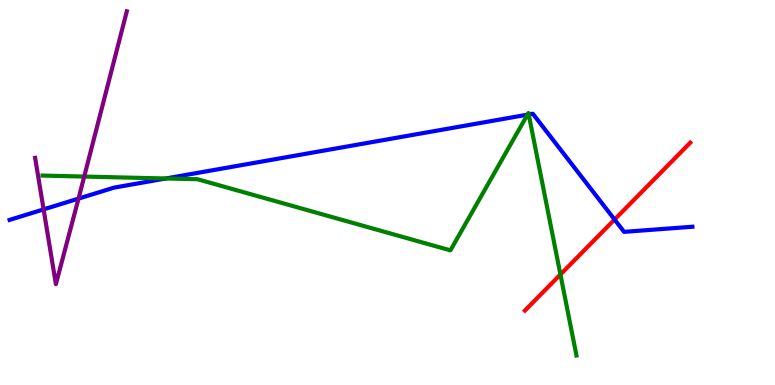[{'lines': ['blue', 'red'], 'intersections': [{'x': 7.93, 'y': 4.3}]}, {'lines': ['green', 'red'], 'intersections': [{'x': 7.23, 'y': 2.87}]}, {'lines': ['purple', 'red'], 'intersections': []}, {'lines': ['blue', 'green'], 'intersections': [{'x': 2.14, 'y': 5.36}, {'x': 6.81, 'y': 7.02}, {'x': 6.82, 'y': 7.03}]}, {'lines': ['blue', 'purple'], 'intersections': [{'x': 0.563, 'y': 4.56}, {'x': 1.01, 'y': 4.84}]}, {'lines': ['green', 'purple'], 'intersections': [{'x': 1.09, 'y': 5.41}]}]